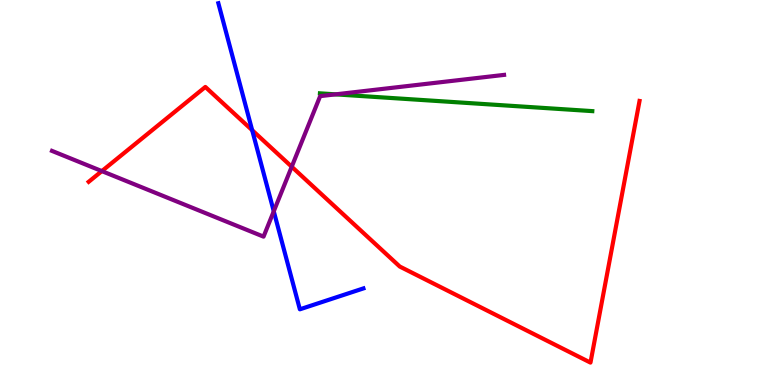[{'lines': ['blue', 'red'], 'intersections': [{'x': 3.25, 'y': 6.62}]}, {'lines': ['green', 'red'], 'intersections': []}, {'lines': ['purple', 'red'], 'intersections': [{'x': 1.31, 'y': 5.56}, {'x': 3.76, 'y': 5.67}]}, {'lines': ['blue', 'green'], 'intersections': []}, {'lines': ['blue', 'purple'], 'intersections': [{'x': 3.53, 'y': 4.51}]}, {'lines': ['green', 'purple'], 'intersections': [{'x': 4.33, 'y': 7.55}]}]